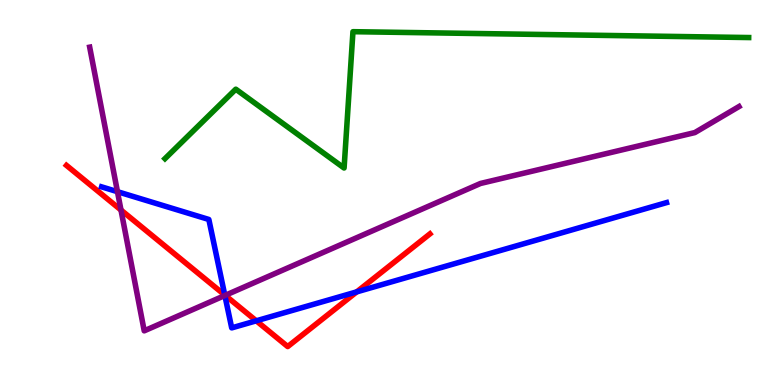[{'lines': ['blue', 'red'], 'intersections': [{'x': 2.9, 'y': 2.34}, {'x': 3.31, 'y': 1.67}, {'x': 4.6, 'y': 2.42}]}, {'lines': ['green', 'red'], 'intersections': []}, {'lines': ['purple', 'red'], 'intersections': [{'x': 1.56, 'y': 4.54}, {'x': 2.91, 'y': 2.33}]}, {'lines': ['blue', 'green'], 'intersections': []}, {'lines': ['blue', 'purple'], 'intersections': [{'x': 1.52, 'y': 5.02}, {'x': 2.9, 'y': 2.32}]}, {'lines': ['green', 'purple'], 'intersections': []}]